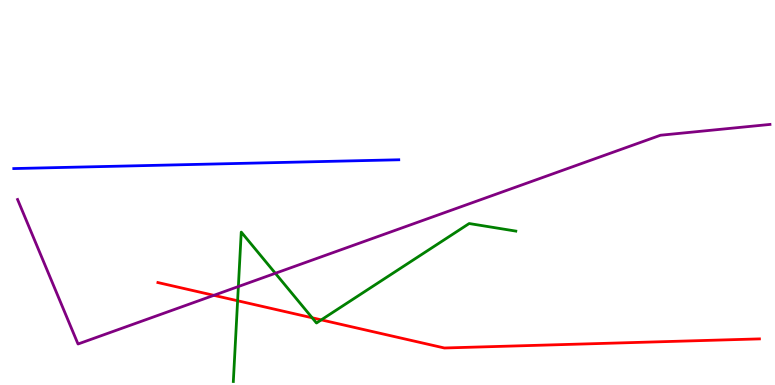[{'lines': ['blue', 'red'], 'intersections': []}, {'lines': ['green', 'red'], 'intersections': [{'x': 3.07, 'y': 2.19}, {'x': 4.03, 'y': 1.75}, {'x': 4.15, 'y': 1.69}]}, {'lines': ['purple', 'red'], 'intersections': [{'x': 2.76, 'y': 2.33}]}, {'lines': ['blue', 'green'], 'intersections': []}, {'lines': ['blue', 'purple'], 'intersections': []}, {'lines': ['green', 'purple'], 'intersections': [{'x': 3.08, 'y': 2.56}, {'x': 3.55, 'y': 2.9}]}]